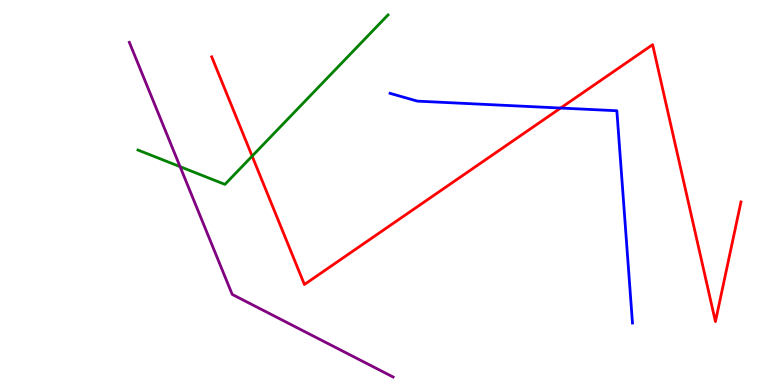[{'lines': ['blue', 'red'], 'intersections': [{'x': 7.23, 'y': 7.19}]}, {'lines': ['green', 'red'], 'intersections': [{'x': 3.25, 'y': 5.95}]}, {'lines': ['purple', 'red'], 'intersections': []}, {'lines': ['blue', 'green'], 'intersections': []}, {'lines': ['blue', 'purple'], 'intersections': []}, {'lines': ['green', 'purple'], 'intersections': [{'x': 2.32, 'y': 5.67}]}]